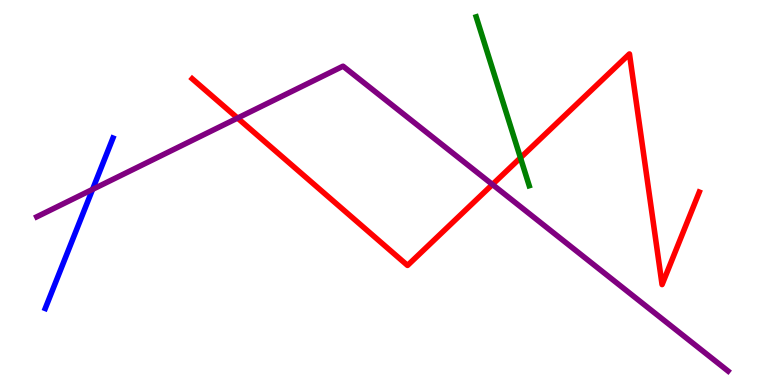[{'lines': ['blue', 'red'], 'intersections': []}, {'lines': ['green', 'red'], 'intersections': [{'x': 6.72, 'y': 5.9}]}, {'lines': ['purple', 'red'], 'intersections': [{'x': 3.07, 'y': 6.93}, {'x': 6.35, 'y': 5.21}]}, {'lines': ['blue', 'green'], 'intersections': []}, {'lines': ['blue', 'purple'], 'intersections': [{'x': 1.19, 'y': 5.08}]}, {'lines': ['green', 'purple'], 'intersections': []}]